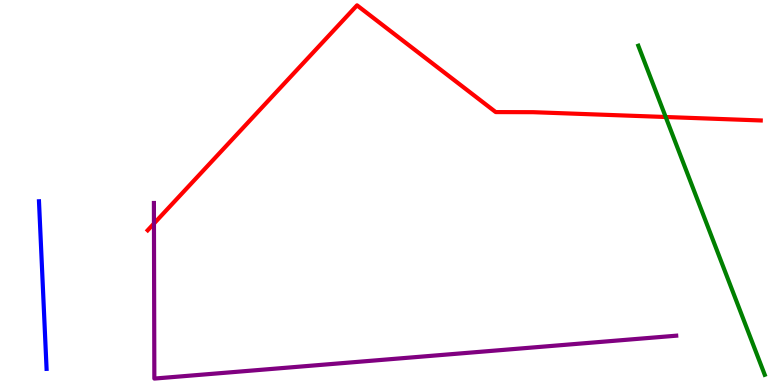[{'lines': ['blue', 'red'], 'intersections': []}, {'lines': ['green', 'red'], 'intersections': [{'x': 8.59, 'y': 6.96}]}, {'lines': ['purple', 'red'], 'intersections': [{'x': 1.99, 'y': 4.19}]}, {'lines': ['blue', 'green'], 'intersections': []}, {'lines': ['blue', 'purple'], 'intersections': []}, {'lines': ['green', 'purple'], 'intersections': []}]